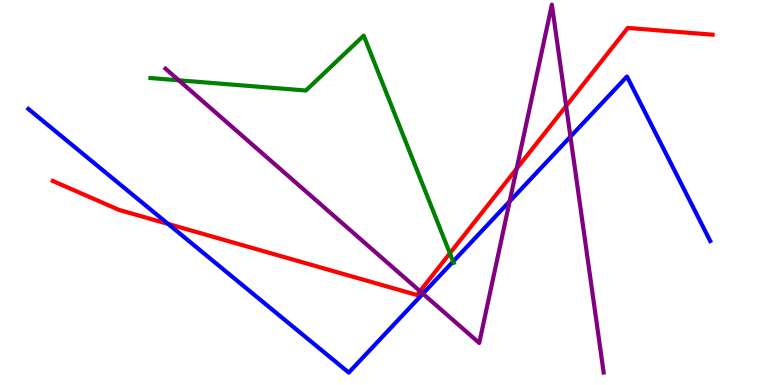[{'lines': ['blue', 'red'], 'intersections': [{'x': 2.17, 'y': 4.18}]}, {'lines': ['green', 'red'], 'intersections': [{'x': 5.8, 'y': 3.42}]}, {'lines': ['purple', 'red'], 'intersections': [{'x': 5.42, 'y': 2.44}, {'x': 6.67, 'y': 5.62}, {'x': 7.31, 'y': 7.25}]}, {'lines': ['blue', 'green'], 'intersections': [{'x': 5.85, 'y': 3.21}]}, {'lines': ['blue', 'purple'], 'intersections': [{'x': 5.46, 'y': 2.37}, {'x': 6.58, 'y': 4.77}, {'x': 7.36, 'y': 6.45}]}, {'lines': ['green', 'purple'], 'intersections': [{'x': 2.31, 'y': 7.91}]}]